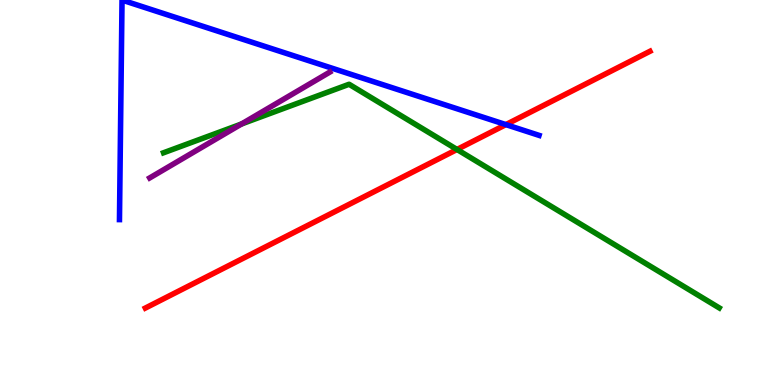[{'lines': ['blue', 'red'], 'intersections': [{'x': 6.53, 'y': 6.76}]}, {'lines': ['green', 'red'], 'intersections': [{'x': 5.9, 'y': 6.12}]}, {'lines': ['purple', 'red'], 'intersections': []}, {'lines': ['blue', 'green'], 'intersections': []}, {'lines': ['blue', 'purple'], 'intersections': []}, {'lines': ['green', 'purple'], 'intersections': [{'x': 3.12, 'y': 6.78}]}]